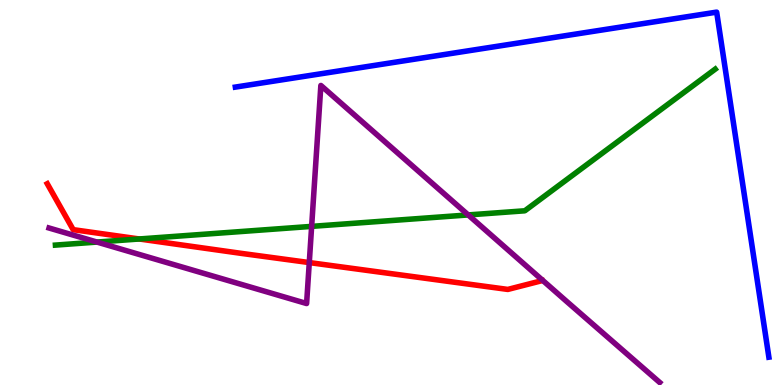[{'lines': ['blue', 'red'], 'intersections': []}, {'lines': ['green', 'red'], 'intersections': [{'x': 1.8, 'y': 3.79}]}, {'lines': ['purple', 'red'], 'intersections': [{'x': 3.99, 'y': 3.18}]}, {'lines': ['blue', 'green'], 'intersections': []}, {'lines': ['blue', 'purple'], 'intersections': []}, {'lines': ['green', 'purple'], 'intersections': [{'x': 1.25, 'y': 3.71}, {'x': 4.02, 'y': 4.12}, {'x': 6.04, 'y': 4.42}]}]